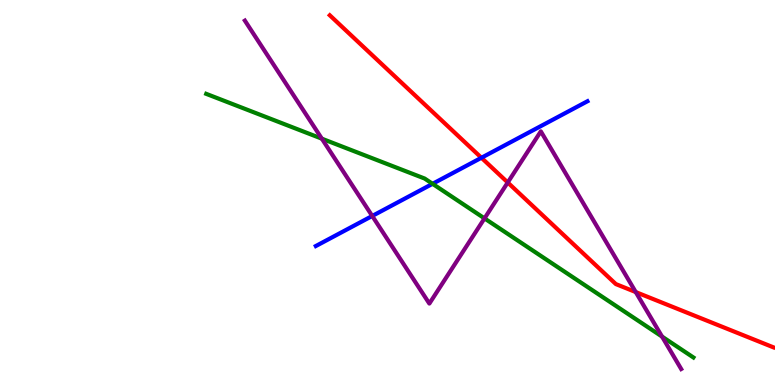[{'lines': ['blue', 'red'], 'intersections': [{'x': 6.21, 'y': 5.9}]}, {'lines': ['green', 'red'], 'intersections': []}, {'lines': ['purple', 'red'], 'intersections': [{'x': 6.55, 'y': 5.26}, {'x': 8.2, 'y': 2.41}]}, {'lines': ['blue', 'green'], 'intersections': [{'x': 5.58, 'y': 5.23}]}, {'lines': ['blue', 'purple'], 'intersections': [{'x': 4.8, 'y': 4.39}]}, {'lines': ['green', 'purple'], 'intersections': [{'x': 4.15, 'y': 6.4}, {'x': 6.25, 'y': 4.33}, {'x': 8.54, 'y': 1.26}]}]